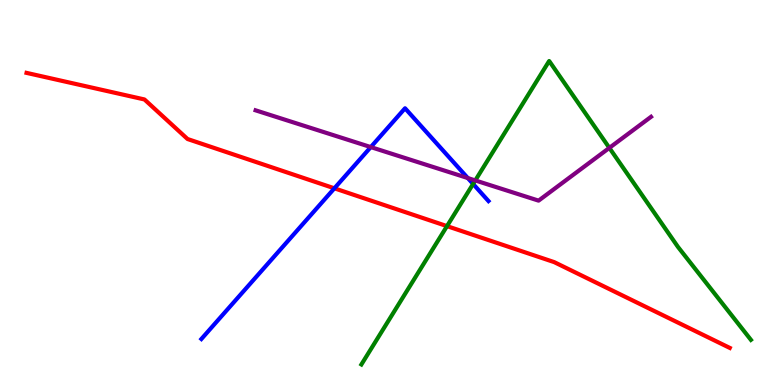[{'lines': ['blue', 'red'], 'intersections': [{'x': 4.31, 'y': 5.11}]}, {'lines': ['green', 'red'], 'intersections': [{'x': 5.77, 'y': 4.13}]}, {'lines': ['purple', 'red'], 'intersections': []}, {'lines': ['blue', 'green'], 'intersections': [{'x': 6.1, 'y': 5.22}]}, {'lines': ['blue', 'purple'], 'intersections': [{'x': 4.78, 'y': 6.18}, {'x': 6.04, 'y': 5.38}]}, {'lines': ['green', 'purple'], 'intersections': [{'x': 6.13, 'y': 5.31}, {'x': 7.86, 'y': 6.16}]}]